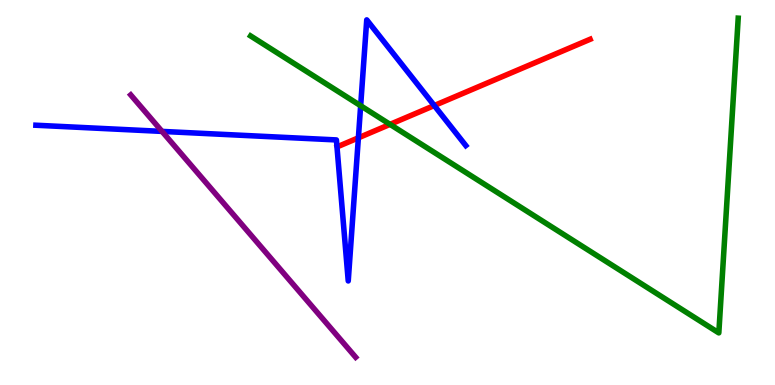[{'lines': ['blue', 'red'], 'intersections': [{'x': 4.62, 'y': 6.42}, {'x': 5.6, 'y': 7.26}]}, {'lines': ['green', 'red'], 'intersections': [{'x': 5.03, 'y': 6.77}]}, {'lines': ['purple', 'red'], 'intersections': []}, {'lines': ['blue', 'green'], 'intersections': [{'x': 4.65, 'y': 7.25}]}, {'lines': ['blue', 'purple'], 'intersections': [{'x': 2.09, 'y': 6.59}]}, {'lines': ['green', 'purple'], 'intersections': []}]